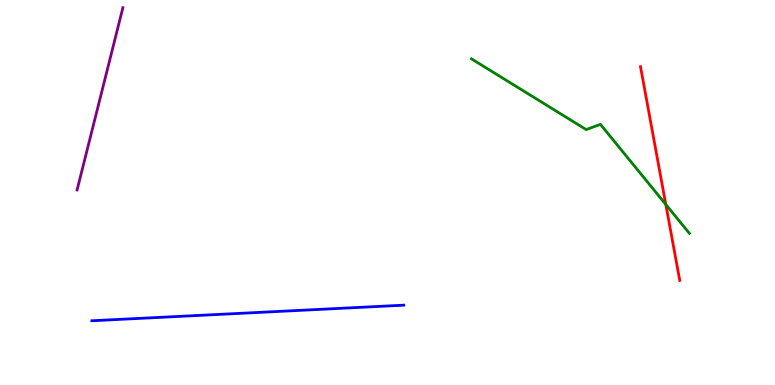[{'lines': ['blue', 'red'], 'intersections': []}, {'lines': ['green', 'red'], 'intersections': [{'x': 8.59, 'y': 4.69}]}, {'lines': ['purple', 'red'], 'intersections': []}, {'lines': ['blue', 'green'], 'intersections': []}, {'lines': ['blue', 'purple'], 'intersections': []}, {'lines': ['green', 'purple'], 'intersections': []}]